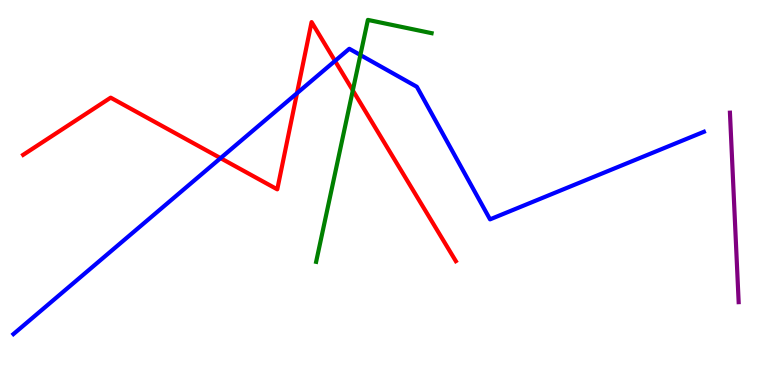[{'lines': ['blue', 'red'], 'intersections': [{'x': 2.85, 'y': 5.89}, {'x': 3.83, 'y': 7.58}, {'x': 4.32, 'y': 8.42}]}, {'lines': ['green', 'red'], 'intersections': [{'x': 4.55, 'y': 7.65}]}, {'lines': ['purple', 'red'], 'intersections': []}, {'lines': ['blue', 'green'], 'intersections': [{'x': 4.65, 'y': 8.57}]}, {'lines': ['blue', 'purple'], 'intersections': []}, {'lines': ['green', 'purple'], 'intersections': []}]